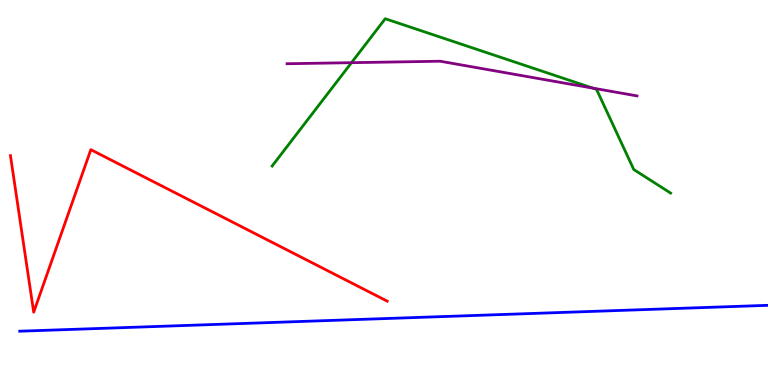[{'lines': ['blue', 'red'], 'intersections': []}, {'lines': ['green', 'red'], 'intersections': []}, {'lines': ['purple', 'red'], 'intersections': []}, {'lines': ['blue', 'green'], 'intersections': []}, {'lines': ['blue', 'purple'], 'intersections': []}, {'lines': ['green', 'purple'], 'intersections': [{'x': 4.54, 'y': 8.37}, {'x': 7.65, 'y': 7.71}]}]